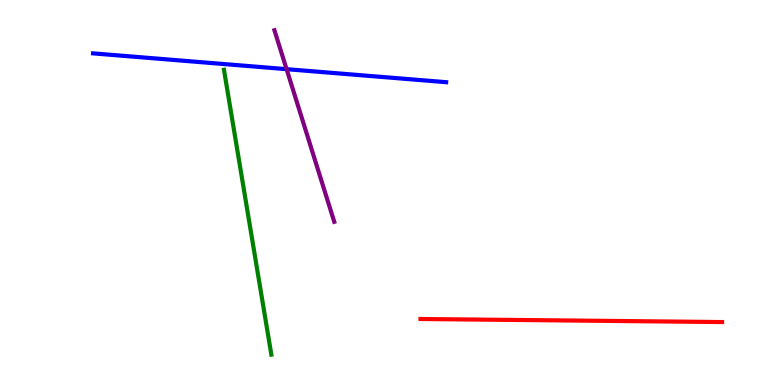[{'lines': ['blue', 'red'], 'intersections': []}, {'lines': ['green', 'red'], 'intersections': []}, {'lines': ['purple', 'red'], 'intersections': []}, {'lines': ['blue', 'green'], 'intersections': []}, {'lines': ['blue', 'purple'], 'intersections': [{'x': 3.7, 'y': 8.2}]}, {'lines': ['green', 'purple'], 'intersections': []}]